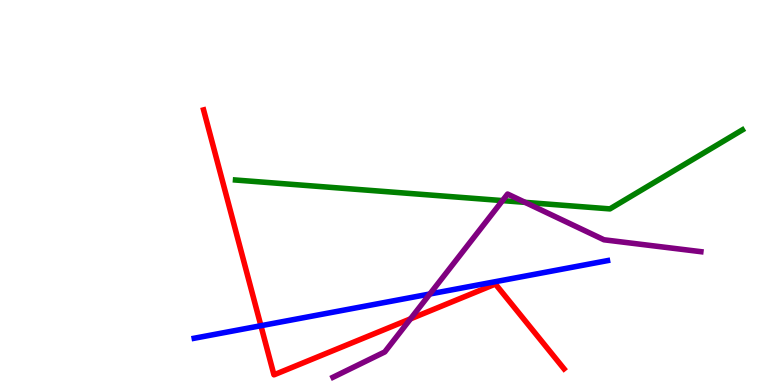[{'lines': ['blue', 'red'], 'intersections': [{'x': 3.37, 'y': 1.54}]}, {'lines': ['green', 'red'], 'intersections': []}, {'lines': ['purple', 'red'], 'intersections': [{'x': 5.3, 'y': 1.72}]}, {'lines': ['blue', 'green'], 'intersections': []}, {'lines': ['blue', 'purple'], 'intersections': [{'x': 5.55, 'y': 2.36}]}, {'lines': ['green', 'purple'], 'intersections': [{'x': 6.48, 'y': 4.79}, {'x': 6.78, 'y': 4.74}]}]